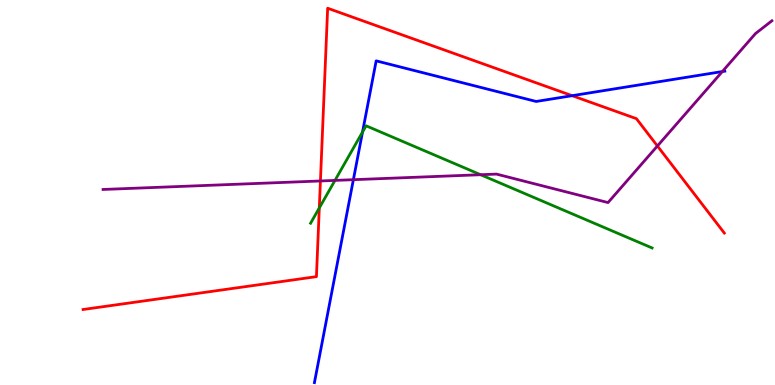[{'lines': ['blue', 'red'], 'intersections': [{'x': 7.38, 'y': 7.51}]}, {'lines': ['green', 'red'], 'intersections': [{'x': 4.12, 'y': 4.6}]}, {'lines': ['purple', 'red'], 'intersections': [{'x': 4.13, 'y': 5.3}, {'x': 8.48, 'y': 6.21}]}, {'lines': ['blue', 'green'], 'intersections': [{'x': 4.68, 'y': 6.57}]}, {'lines': ['blue', 'purple'], 'intersections': [{'x': 4.56, 'y': 5.33}, {'x': 9.32, 'y': 8.14}]}, {'lines': ['green', 'purple'], 'intersections': [{'x': 4.32, 'y': 5.31}, {'x': 6.2, 'y': 5.46}]}]